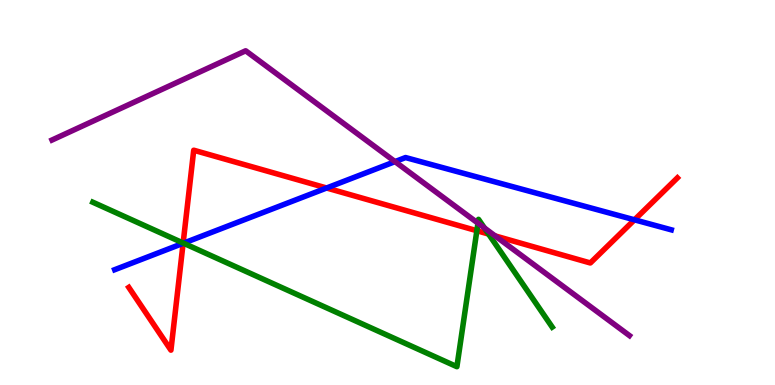[{'lines': ['blue', 'red'], 'intersections': [{'x': 2.36, 'y': 3.68}, {'x': 4.21, 'y': 5.12}, {'x': 8.19, 'y': 4.29}]}, {'lines': ['green', 'red'], 'intersections': [{'x': 2.36, 'y': 3.69}, {'x': 6.15, 'y': 4.01}, {'x': 6.3, 'y': 3.92}]}, {'lines': ['purple', 'red'], 'intersections': [{'x': 6.39, 'y': 3.87}]}, {'lines': ['blue', 'green'], 'intersections': [{'x': 2.37, 'y': 3.68}]}, {'lines': ['blue', 'purple'], 'intersections': [{'x': 5.1, 'y': 5.8}]}, {'lines': ['green', 'purple'], 'intersections': [{'x': 6.17, 'y': 4.2}, {'x': 6.25, 'y': 4.08}]}]